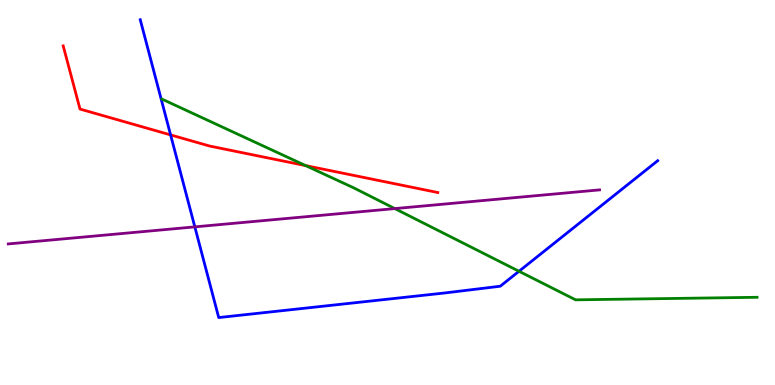[{'lines': ['blue', 'red'], 'intersections': [{'x': 2.2, 'y': 6.5}]}, {'lines': ['green', 'red'], 'intersections': [{'x': 3.94, 'y': 5.7}]}, {'lines': ['purple', 'red'], 'intersections': []}, {'lines': ['blue', 'green'], 'intersections': [{'x': 6.7, 'y': 2.95}]}, {'lines': ['blue', 'purple'], 'intersections': [{'x': 2.51, 'y': 4.11}]}, {'lines': ['green', 'purple'], 'intersections': [{'x': 5.09, 'y': 4.58}]}]